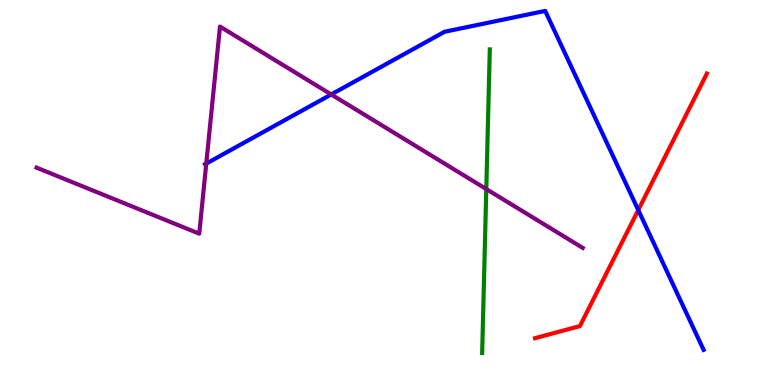[{'lines': ['blue', 'red'], 'intersections': [{'x': 8.24, 'y': 4.54}]}, {'lines': ['green', 'red'], 'intersections': []}, {'lines': ['purple', 'red'], 'intersections': []}, {'lines': ['blue', 'green'], 'intersections': []}, {'lines': ['blue', 'purple'], 'intersections': [{'x': 2.66, 'y': 5.75}, {'x': 4.27, 'y': 7.55}]}, {'lines': ['green', 'purple'], 'intersections': [{'x': 6.27, 'y': 5.09}]}]